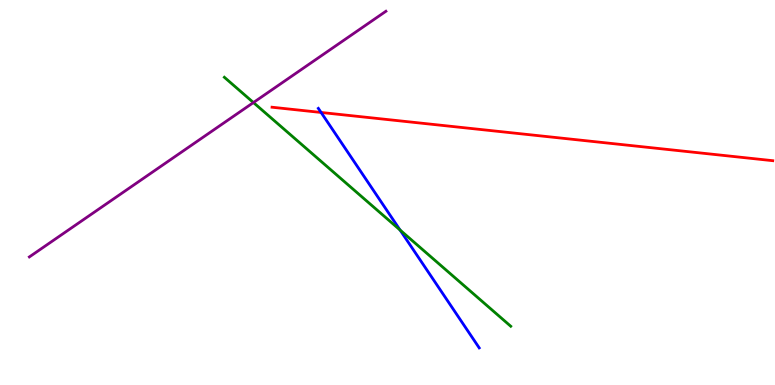[{'lines': ['blue', 'red'], 'intersections': [{'x': 4.14, 'y': 7.08}]}, {'lines': ['green', 'red'], 'intersections': []}, {'lines': ['purple', 'red'], 'intersections': []}, {'lines': ['blue', 'green'], 'intersections': [{'x': 5.16, 'y': 4.03}]}, {'lines': ['blue', 'purple'], 'intersections': []}, {'lines': ['green', 'purple'], 'intersections': [{'x': 3.27, 'y': 7.34}]}]